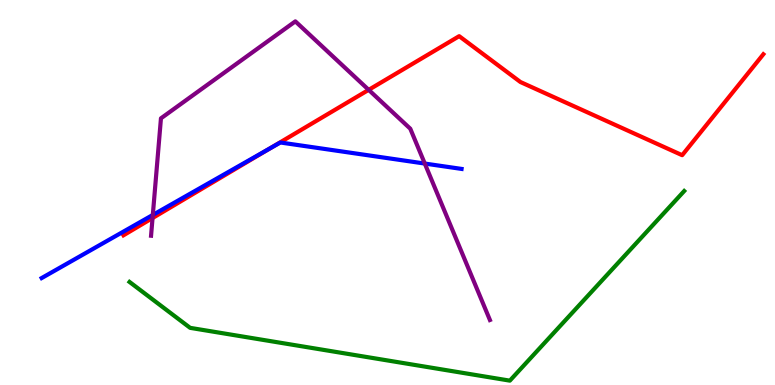[{'lines': ['blue', 'red'], 'intersections': [{'x': 3.49, 'y': 6.15}]}, {'lines': ['green', 'red'], 'intersections': []}, {'lines': ['purple', 'red'], 'intersections': [{'x': 1.97, 'y': 4.34}, {'x': 4.76, 'y': 7.67}]}, {'lines': ['blue', 'green'], 'intersections': []}, {'lines': ['blue', 'purple'], 'intersections': [{'x': 1.97, 'y': 4.42}, {'x': 5.48, 'y': 5.75}]}, {'lines': ['green', 'purple'], 'intersections': []}]